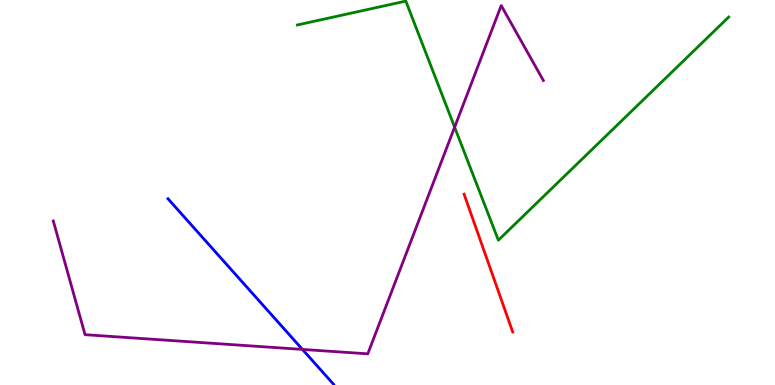[{'lines': ['blue', 'red'], 'intersections': []}, {'lines': ['green', 'red'], 'intersections': []}, {'lines': ['purple', 'red'], 'intersections': []}, {'lines': ['blue', 'green'], 'intersections': []}, {'lines': ['blue', 'purple'], 'intersections': [{'x': 3.9, 'y': 0.924}]}, {'lines': ['green', 'purple'], 'intersections': [{'x': 5.87, 'y': 6.7}]}]